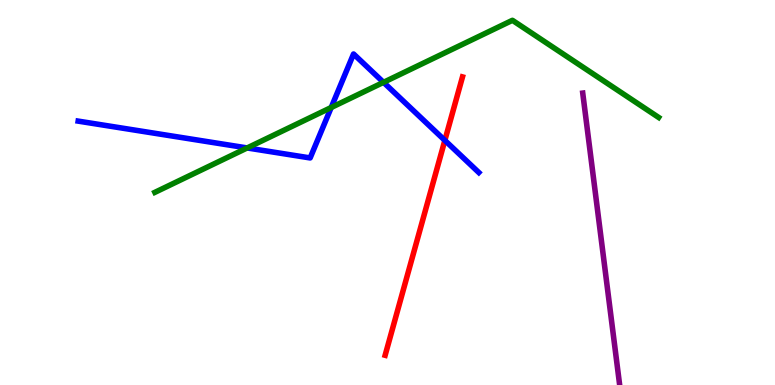[{'lines': ['blue', 'red'], 'intersections': [{'x': 5.74, 'y': 6.35}]}, {'lines': ['green', 'red'], 'intersections': []}, {'lines': ['purple', 'red'], 'intersections': []}, {'lines': ['blue', 'green'], 'intersections': [{'x': 3.19, 'y': 6.16}, {'x': 4.27, 'y': 7.21}, {'x': 4.95, 'y': 7.86}]}, {'lines': ['blue', 'purple'], 'intersections': []}, {'lines': ['green', 'purple'], 'intersections': []}]